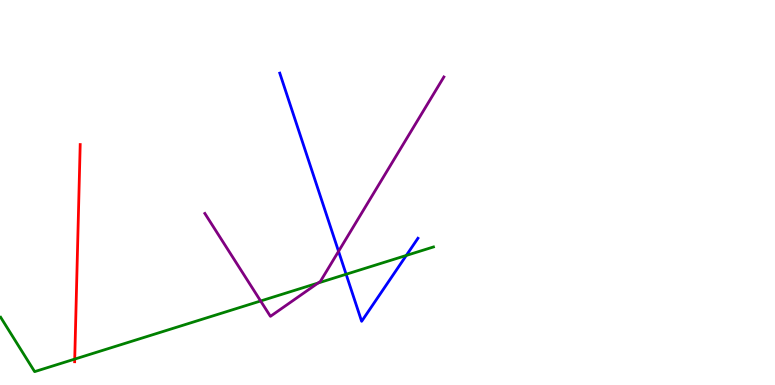[{'lines': ['blue', 'red'], 'intersections': []}, {'lines': ['green', 'red'], 'intersections': [{'x': 0.964, 'y': 0.673}]}, {'lines': ['purple', 'red'], 'intersections': []}, {'lines': ['blue', 'green'], 'intersections': [{'x': 4.47, 'y': 2.88}, {'x': 5.24, 'y': 3.37}]}, {'lines': ['blue', 'purple'], 'intersections': [{'x': 4.37, 'y': 3.47}]}, {'lines': ['green', 'purple'], 'intersections': [{'x': 3.36, 'y': 2.18}, {'x': 4.1, 'y': 2.65}]}]